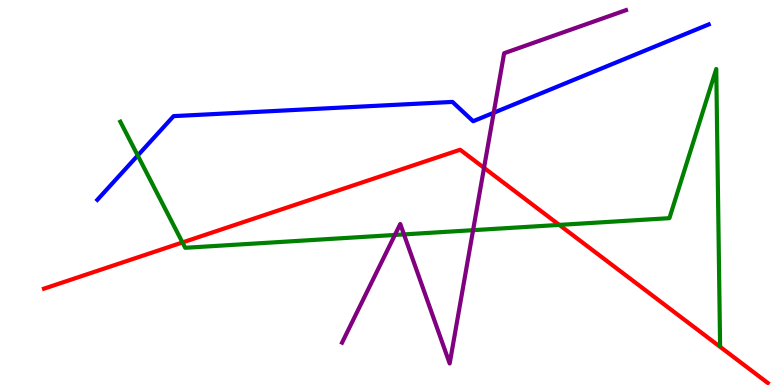[{'lines': ['blue', 'red'], 'intersections': []}, {'lines': ['green', 'red'], 'intersections': [{'x': 2.35, 'y': 3.7}, {'x': 7.22, 'y': 4.16}]}, {'lines': ['purple', 'red'], 'intersections': [{'x': 6.25, 'y': 5.64}]}, {'lines': ['blue', 'green'], 'intersections': [{'x': 1.78, 'y': 5.96}]}, {'lines': ['blue', 'purple'], 'intersections': [{'x': 6.37, 'y': 7.07}]}, {'lines': ['green', 'purple'], 'intersections': [{'x': 5.1, 'y': 3.9}, {'x': 5.21, 'y': 3.91}, {'x': 6.1, 'y': 4.02}]}]